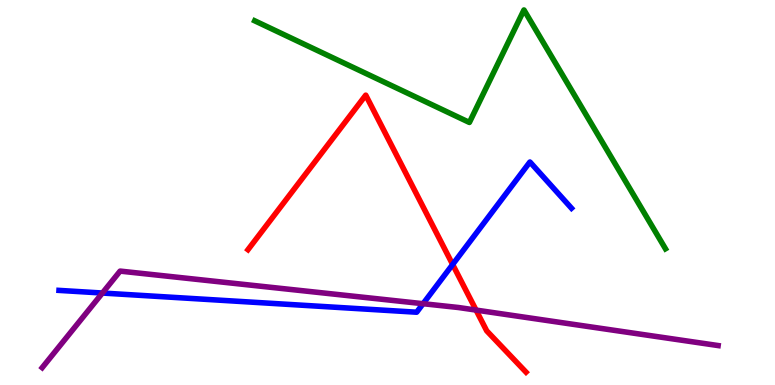[{'lines': ['blue', 'red'], 'intersections': [{'x': 5.84, 'y': 3.13}]}, {'lines': ['green', 'red'], 'intersections': []}, {'lines': ['purple', 'red'], 'intersections': [{'x': 6.14, 'y': 1.95}]}, {'lines': ['blue', 'green'], 'intersections': []}, {'lines': ['blue', 'purple'], 'intersections': [{'x': 1.32, 'y': 2.39}, {'x': 5.46, 'y': 2.11}]}, {'lines': ['green', 'purple'], 'intersections': []}]